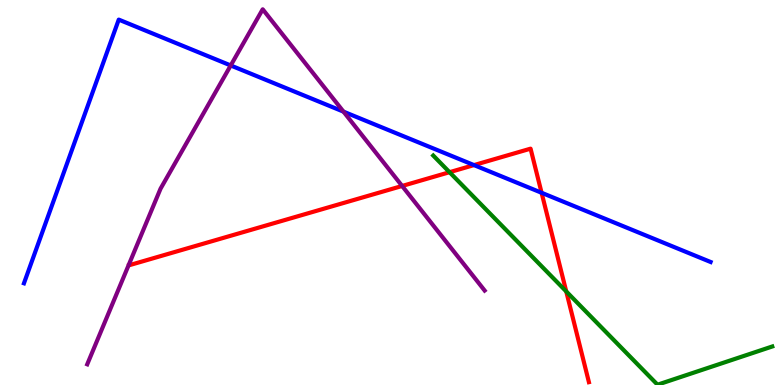[{'lines': ['blue', 'red'], 'intersections': [{'x': 6.12, 'y': 5.71}, {'x': 6.99, 'y': 4.99}]}, {'lines': ['green', 'red'], 'intersections': [{'x': 5.8, 'y': 5.53}, {'x': 7.31, 'y': 2.43}]}, {'lines': ['purple', 'red'], 'intersections': [{'x': 5.19, 'y': 5.17}]}, {'lines': ['blue', 'green'], 'intersections': []}, {'lines': ['blue', 'purple'], 'intersections': [{'x': 2.98, 'y': 8.3}, {'x': 4.43, 'y': 7.1}]}, {'lines': ['green', 'purple'], 'intersections': []}]